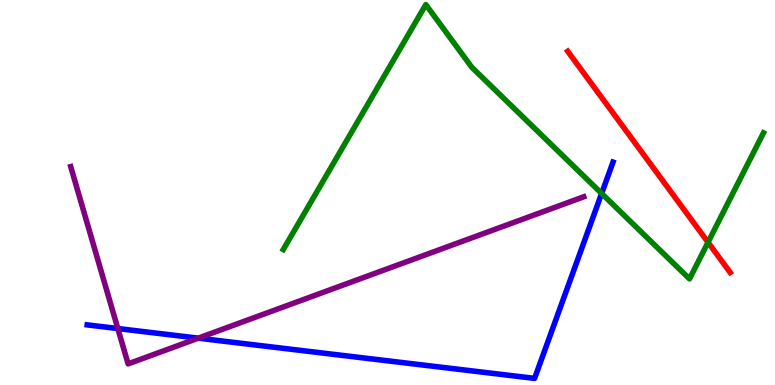[{'lines': ['blue', 'red'], 'intersections': []}, {'lines': ['green', 'red'], 'intersections': [{'x': 9.14, 'y': 3.71}]}, {'lines': ['purple', 'red'], 'intersections': []}, {'lines': ['blue', 'green'], 'intersections': [{'x': 7.76, 'y': 4.97}]}, {'lines': ['blue', 'purple'], 'intersections': [{'x': 1.52, 'y': 1.47}, {'x': 2.56, 'y': 1.22}]}, {'lines': ['green', 'purple'], 'intersections': []}]